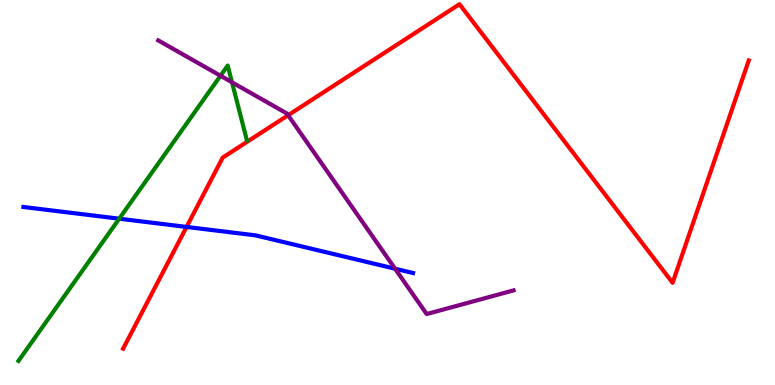[{'lines': ['blue', 'red'], 'intersections': [{'x': 2.41, 'y': 4.11}]}, {'lines': ['green', 'red'], 'intersections': []}, {'lines': ['purple', 'red'], 'intersections': [{'x': 3.72, 'y': 7.01}]}, {'lines': ['blue', 'green'], 'intersections': [{'x': 1.54, 'y': 4.32}]}, {'lines': ['blue', 'purple'], 'intersections': [{'x': 5.1, 'y': 3.02}]}, {'lines': ['green', 'purple'], 'intersections': [{'x': 2.84, 'y': 8.03}, {'x': 2.99, 'y': 7.86}]}]